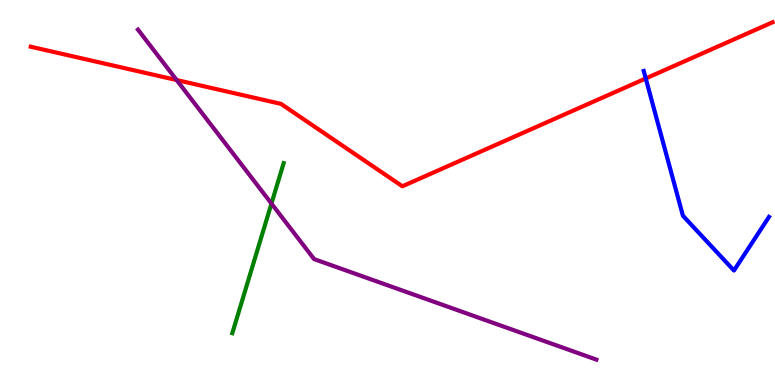[{'lines': ['blue', 'red'], 'intersections': [{'x': 8.33, 'y': 7.96}]}, {'lines': ['green', 'red'], 'intersections': []}, {'lines': ['purple', 'red'], 'intersections': [{'x': 2.28, 'y': 7.92}]}, {'lines': ['blue', 'green'], 'intersections': []}, {'lines': ['blue', 'purple'], 'intersections': []}, {'lines': ['green', 'purple'], 'intersections': [{'x': 3.5, 'y': 4.71}]}]